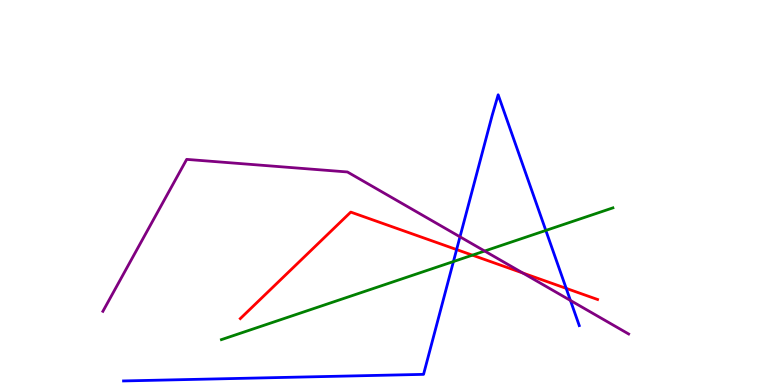[{'lines': ['blue', 'red'], 'intersections': [{'x': 5.89, 'y': 3.52}, {'x': 7.31, 'y': 2.51}]}, {'lines': ['green', 'red'], 'intersections': [{'x': 6.1, 'y': 3.37}]}, {'lines': ['purple', 'red'], 'intersections': [{'x': 6.75, 'y': 2.91}]}, {'lines': ['blue', 'green'], 'intersections': [{'x': 5.85, 'y': 3.21}, {'x': 7.04, 'y': 4.01}]}, {'lines': ['blue', 'purple'], 'intersections': [{'x': 5.94, 'y': 3.85}, {'x': 7.36, 'y': 2.2}]}, {'lines': ['green', 'purple'], 'intersections': [{'x': 6.25, 'y': 3.48}]}]